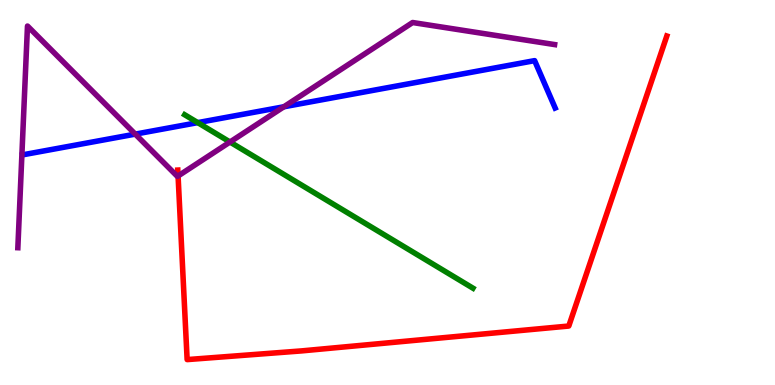[{'lines': ['blue', 'red'], 'intersections': []}, {'lines': ['green', 'red'], 'intersections': []}, {'lines': ['purple', 'red'], 'intersections': [{'x': 2.3, 'y': 5.43}]}, {'lines': ['blue', 'green'], 'intersections': [{'x': 2.55, 'y': 6.82}]}, {'lines': ['blue', 'purple'], 'intersections': [{'x': 1.75, 'y': 6.52}, {'x': 3.66, 'y': 7.23}]}, {'lines': ['green', 'purple'], 'intersections': [{'x': 2.97, 'y': 6.31}]}]